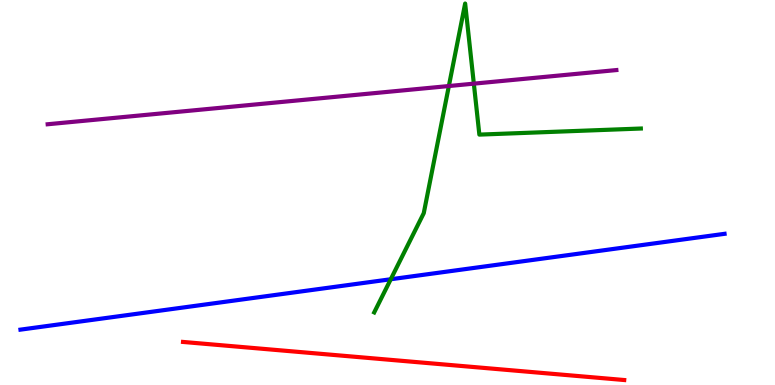[{'lines': ['blue', 'red'], 'intersections': []}, {'lines': ['green', 'red'], 'intersections': []}, {'lines': ['purple', 'red'], 'intersections': []}, {'lines': ['blue', 'green'], 'intersections': [{'x': 5.04, 'y': 2.75}]}, {'lines': ['blue', 'purple'], 'intersections': []}, {'lines': ['green', 'purple'], 'intersections': [{'x': 5.79, 'y': 7.77}, {'x': 6.11, 'y': 7.83}]}]